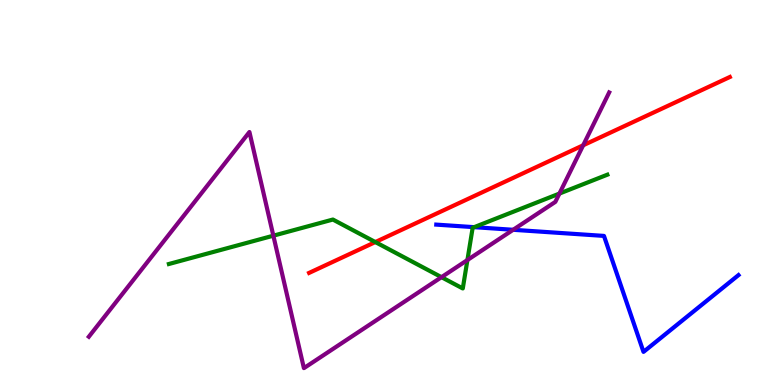[{'lines': ['blue', 'red'], 'intersections': []}, {'lines': ['green', 'red'], 'intersections': [{'x': 4.84, 'y': 3.71}]}, {'lines': ['purple', 'red'], 'intersections': [{'x': 7.52, 'y': 6.23}]}, {'lines': ['blue', 'green'], 'intersections': [{'x': 6.12, 'y': 4.1}]}, {'lines': ['blue', 'purple'], 'intersections': [{'x': 6.62, 'y': 4.03}]}, {'lines': ['green', 'purple'], 'intersections': [{'x': 3.53, 'y': 3.88}, {'x': 5.7, 'y': 2.8}, {'x': 6.03, 'y': 3.25}, {'x': 7.22, 'y': 4.97}]}]